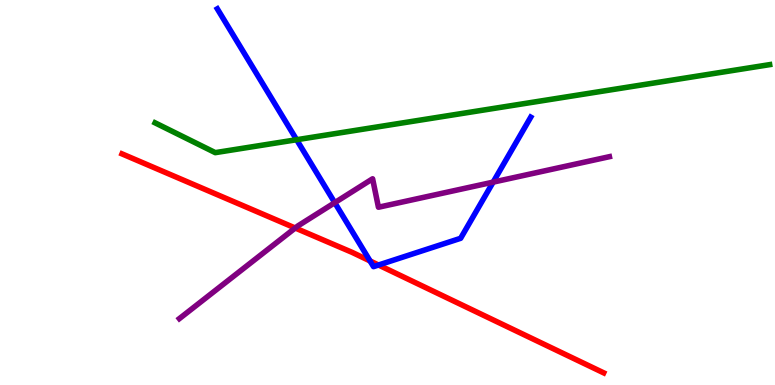[{'lines': ['blue', 'red'], 'intersections': [{'x': 4.78, 'y': 3.22}, {'x': 4.88, 'y': 3.12}]}, {'lines': ['green', 'red'], 'intersections': []}, {'lines': ['purple', 'red'], 'intersections': [{'x': 3.81, 'y': 4.08}]}, {'lines': ['blue', 'green'], 'intersections': [{'x': 3.83, 'y': 6.37}]}, {'lines': ['blue', 'purple'], 'intersections': [{'x': 4.32, 'y': 4.74}, {'x': 6.36, 'y': 5.27}]}, {'lines': ['green', 'purple'], 'intersections': []}]